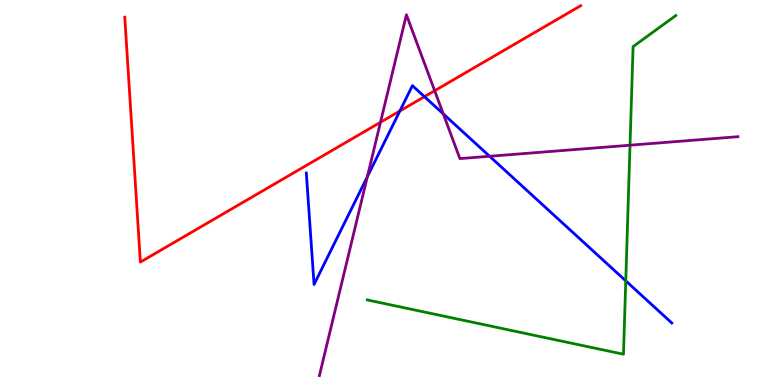[{'lines': ['blue', 'red'], 'intersections': [{'x': 5.16, 'y': 7.12}, {'x': 5.48, 'y': 7.49}]}, {'lines': ['green', 'red'], 'intersections': []}, {'lines': ['purple', 'red'], 'intersections': [{'x': 4.91, 'y': 6.82}, {'x': 5.61, 'y': 7.64}]}, {'lines': ['blue', 'green'], 'intersections': [{'x': 8.07, 'y': 2.71}]}, {'lines': ['blue', 'purple'], 'intersections': [{'x': 4.74, 'y': 5.41}, {'x': 5.72, 'y': 7.04}, {'x': 6.32, 'y': 5.94}]}, {'lines': ['green', 'purple'], 'intersections': [{'x': 8.13, 'y': 6.23}]}]